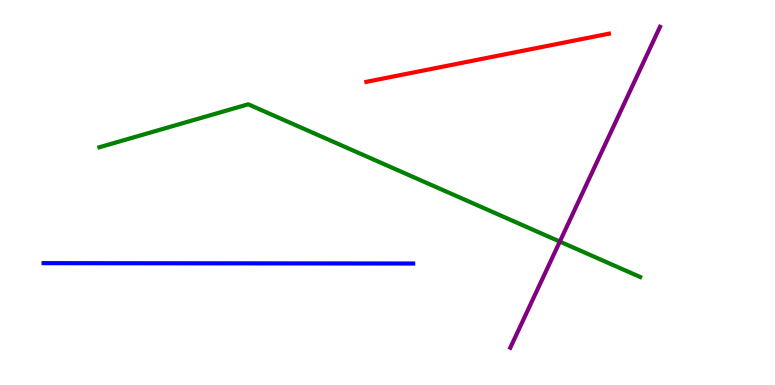[{'lines': ['blue', 'red'], 'intersections': []}, {'lines': ['green', 'red'], 'intersections': []}, {'lines': ['purple', 'red'], 'intersections': []}, {'lines': ['blue', 'green'], 'intersections': []}, {'lines': ['blue', 'purple'], 'intersections': []}, {'lines': ['green', 'purple'], 'intersections': [{'x': 7.22, 'y': 3.73}]}]